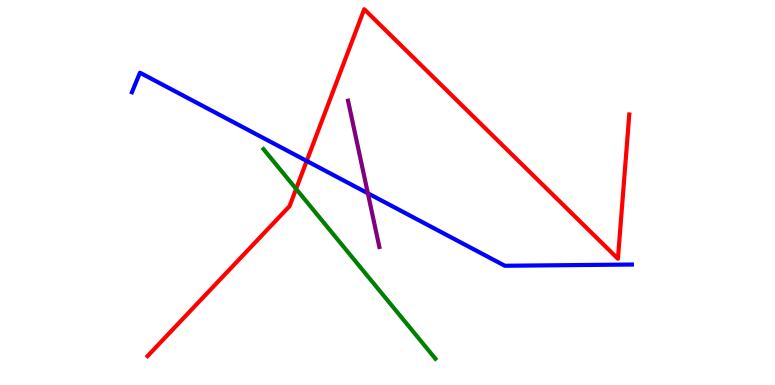[{'lines': ['blue', 'red'], 'intersections': [{'x': 3.96, 'y': 5.82}]}, {'lines': ['green', 'red'], 'intersections': [{'x': 3.82, 'y': 5.09}]}, {'lines': ['purple', 'red'], 'intersections': []}, {'lines': ['blue', 'green'], 'intersections': []}, {'lines': ['blue', 'purple'], 'intersections': [{'x': 4.75, 'y': 4.98}]}, {'lines': ['green', 'purple'], 'intersections': []}]